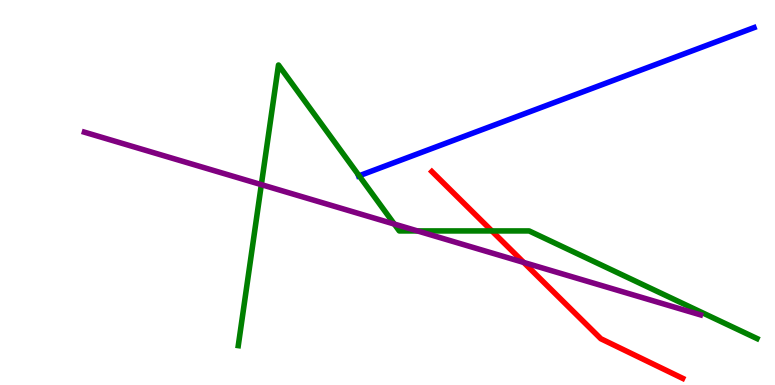[{'lines': ['blue', 'red'], 'intersections': []}, {'lines': ['green', 'red'], 'intersections': [{'x': 6.35, 'y': 4.0}]}, {'lines': ['purple', 'red'], 'intersections': [{'x': 6.76, 'y': 3.18}]}, {'lines': ['blue', 'green'], 'intersections': [{'x': 4.63, 'y': 5.43}]}, {'lines': ['blue', 'purple'], 'intersections': []}, {'lines': ['green', 'purple'], 'intersections': [{'x': 3.37, 'y': 5.2}, {'x': 5.09, 'y': 4.18}, {'x': 5.39, 'y': 4.0}]}]